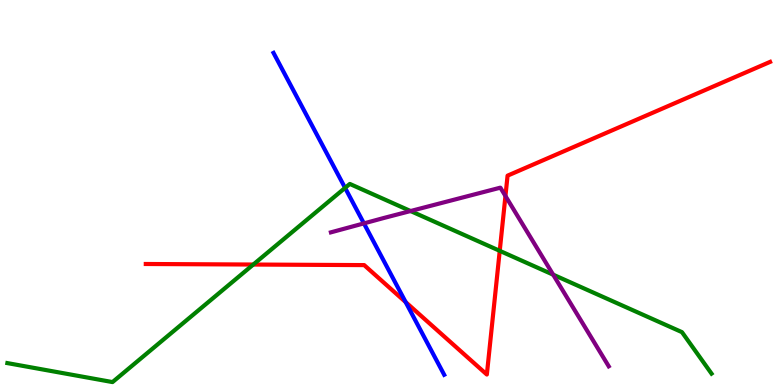[{'lines': ['blue', 'red'], 'intersections': [{'x': 5.23, 'y': 2.15}]}, {'lines': ['green', 'red'], 'intersections': [{'x': 3.27, 'y': 3.13}, {'x': 6.45, 'y': 3.48}]}, {'lines': ['purple', 'red'], 'intersections': [{'x': 6.52, 'y': 4.91}]}, {'lines': ['blue', 'green'], 'intersections': [{'x': 4.45, 'y': 5.12}]}, {'lines': ['blue', 'purple'], 'intersections': [{'x': 4.7, 'y': 4.2}]}, {'lines': ['green', 'purple'], 'intersections': [{'x': 5.3, 'y': 4.52}, {'x': 7.14, 'y': 2.87}]}]